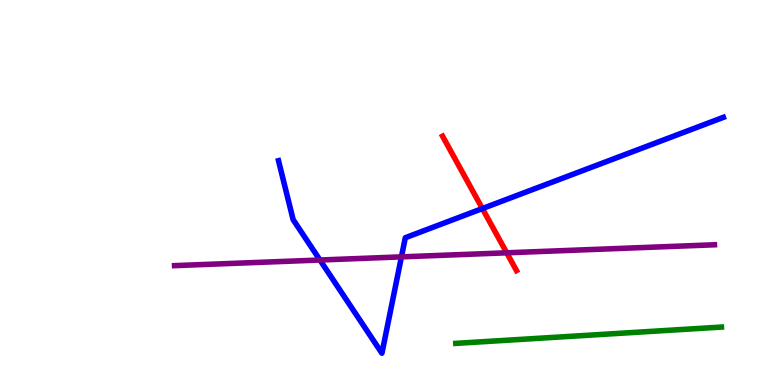[{'lines': ['blue', 'red'], 'intersections': [{'x': 6.22, 'y': 4.58}]}, {'lines': ['green', 'red'], 'intersections': []}, {'lines': ['purple', 'red'], 'intersections': [{'x': 6.54, 'y': 3.43}]}, {'lines': ['blue', 'green'], 'intersections': []}, {'lines': ['blue', 'purple'], 'intersections': [{'x': 4.13, 'y': 3.25}, {'x': 5.18, 'y': 3.33}]}, {'lines': ['green', 'purple'], 'intersections': []}]